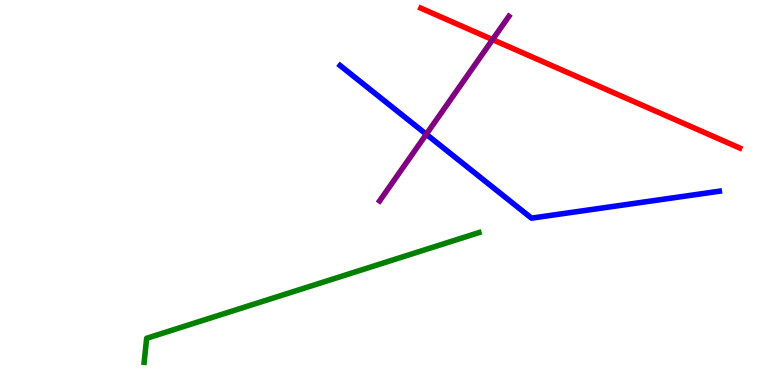[{'lines': ['blue', 'red'], 'intersections': []}, {'lines': ['green', 'red'], 'intersections': []}, {'lines': ['purple', 'red'], 'intersections': [{'x': 6.36, 'y': 8.97}]}, {'lines': ['blue', 'green'], 'intersections': []}, {'lines': ['blue', 'purple'], 'intersections': [{'x': 5.5, 'y': 6.51}]}, {'lines': ['green', 'purple'], 'intersections': []}]